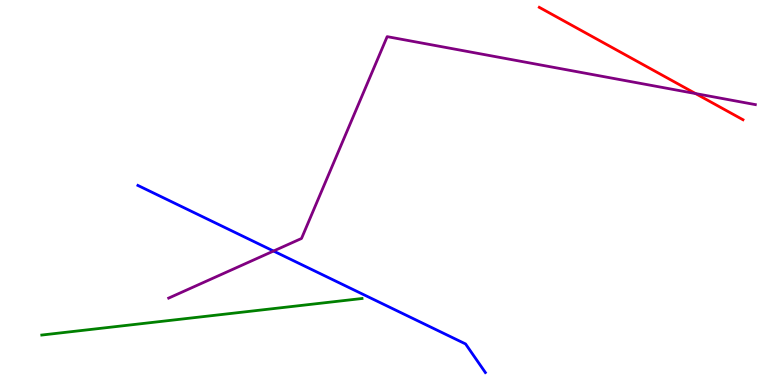[{'lines': ['blue', 'red'], 'intersections': []}, {'lines': ['green', 'red'], 'intersections': []}, {'lines': ['purple', 'red'], 'intersections': [{'x': 8.98, 'y': 7.57}]}, {'lines': ['blue', 'green'], 'intersections': []}, {'lines': ['blue', 'purple'], 'intersections': [{'x': 3.53, 'y': 3.48}]}, {'lines': ['green', 'purple'], 'intersections': []}]